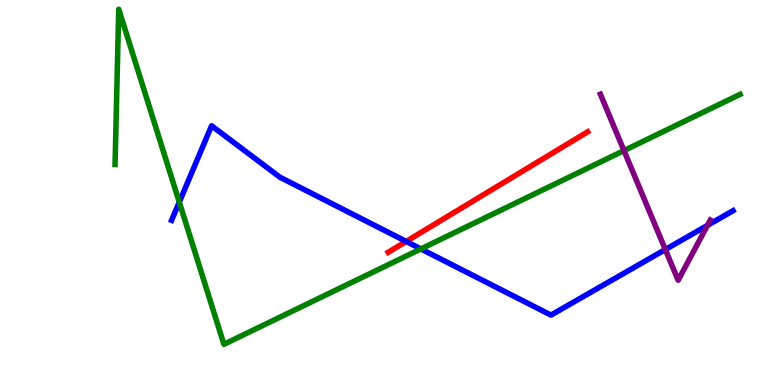[{'lines': ['blue', 'red'], 'intersections': [{'x': 5.24, 'y': 3.73}]}, {'lines': ['green', 'red'], 'intersections': []}, {'lines': ['purple', 'red'], 'intersections': []}, {'lines': ['blue', 'green'], 'intersections': [{'x': 2.31, 'y': 4.75}, {'x': 5.43, 'y': 3.53}]}, {'lines': ['blue', 'purple'], 'intersections': [{'x': 8.58, 'y': 3.52}, {'x': 9.13, 'y': 4.15}]}, {'lines': ['green', 'purple'], 'intersections': [{'x': 8.05, 'y': 6.09}]}]